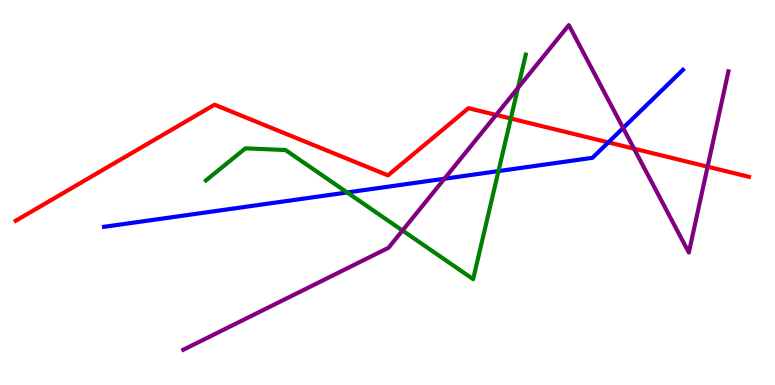[{'lines': ['blue', 'red'], 'intersections': [{'x': 7.85, 'y': 6.3}]}, {'lines': ['green', 'red'], 'intersections': [{'x': 6.59, 'y': 6.92}]}, {'lines': ['purple', 'red'], 'intersections': [{'x': 6.4, 'y': 7.01}, {'x': 8.18, 'y': 6.14}, {'x': 9.13, 'y': 5.67}]}, {'lines': ['blue', 'green'], 'intersections': [{'x': 4.48, 'y': 5.0}, {'x': 6.43, 'y': 5.56}]}, {'lines': ['blue', 'purple'], 'intersections': [{'x': 5.73, 'y': 5.36}, {'x': 8.04, 'y': 6.68}]}, {'lines': ['green', 'purple'], 'intersections': [{'x': 5.19, 'y': 4.01}, {'x': 6.68, 'y': 7.72}]}]